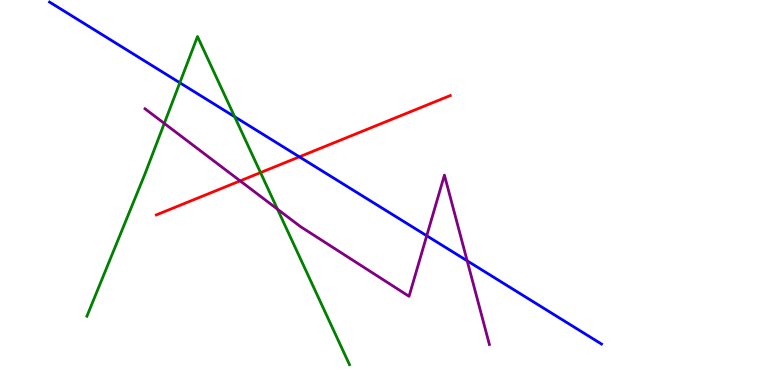[{'lines': ['blue', 'red'], 'intersections': [{'x': 3.86, 'y': 5.93}]}, {'lines': ['green', 'red'], 'intersections': [{'x': 3.36, 'y': 5.52}]}, {'lines': ['purple', 'red'], 'intersections': [{'x': 3.1, 'y': 5.3}]}, {'lines': ['blue', 'green'], 'intersections': [{'x': 2.32, 'y': 7.85}, {'x': 3.03, 'y': 6.97}]}, {'lines': ['blue', 'purple'], 'intersections': [{'x': 5.51, 'y': 3.88}, {'x': 6.03, 'y': 3.23}]}, {'lines': ['green', 'purple'], 'intersections': [{'x': 2.12, 'y': 6.79}, {'x': 3.58, 'y': 4.57}]}]